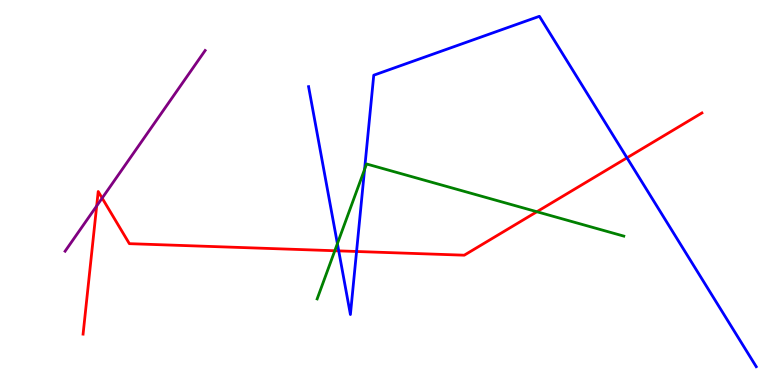[{'lines': ['blue', 'red'], 'intersections': [{'x': 4.37, 'y': 3.48}, {'x': 4.6, 'y': 3.47}, {'x': 8.09, 'y': 5.9}]}, {'lines': ['green', 'red'], 'intersections': [{'x': 4.32, 'y': 3.49}, {'x': 6.93, 'y': 4.5}]}, {'lines': ['purple', 'red'], 'intersections': [{'x': 1.25, 'y': 4.65}, {'x': 1.32, 'y': 4.85}]}, {'lines': ['blue', 'green'], 'intersections': [{'x': 4.35, 'y': 3.67}, {'x': 4.7, 'y': 5.6}]}, {'lines': ['blue', 'purple'], 'intersections': []}, {'lines': ['green', 'purple'], 'intersections': []}]